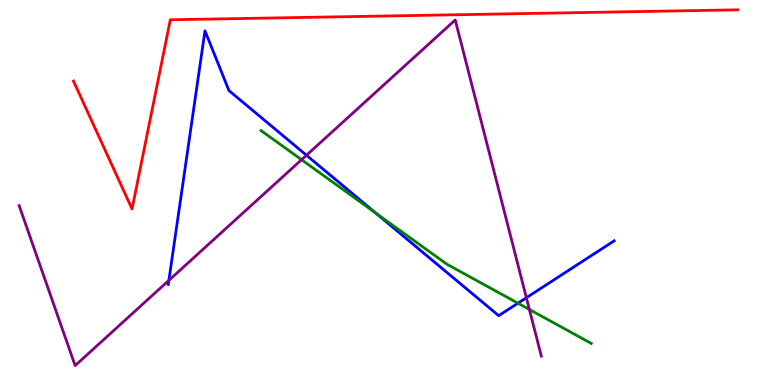[{'lines': ['blue', 'red'], 'intersections': []}, {'lines': ['green', 'red'], 'intersections': []}, {'lines': ['purple', 'red'], 'intersections': []}, {'lines': ['blue', 'green'], 'intersections': [{'x': 4.85, 'y': 4.47}, {'x': 6.68, 'y': 2.12}]}, {'lines': ['blue', 'purple'], 'intersections': [{'x': 2.18, 'y': 2.72}, {'x': 3.95, 'y': 5.97}, {'x': 6.79, 'y': 2.27}]}, {'lines': ['green', 'purple'], 'intersections': [{'x': 3.89, 'y': 5.85}, {'x': 6.83, 'y': 1.96}]}]